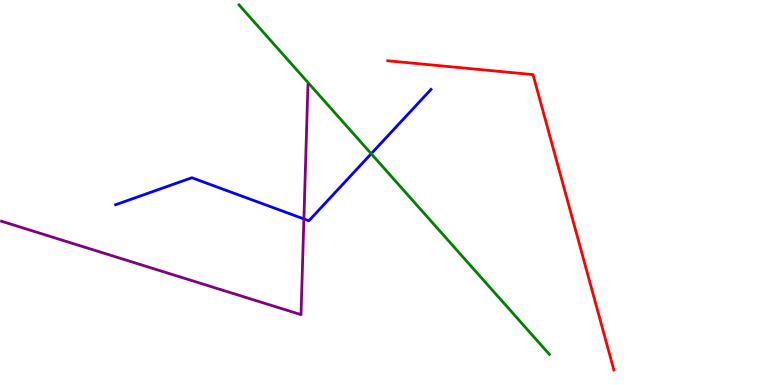[{'lines': ['blue', 'red'], 'intersections': []}, {'lines': ['green', 'red'], 'intersections': []}, {'lines': ['purple', 'red'], 'intersections': []}, {'lines': ['blue', 'green'], 'intersections': [{'x': 4.79, 'y': 6.01}]}, {'lines': ['blue', 'purple'], 'intersections': [{'x': 3.92, 'y': 4.31}]}, {'lines': ['green', 'purple'], 'intersections': []}]